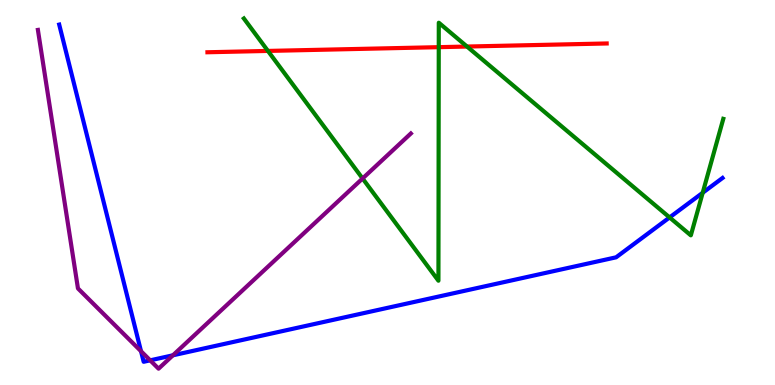[{'lines': ['blue', 'red'], 'intersections': []}, {'lines': ['green', 'red'], 'intersections': [{'x': 3.46, 'y': 8.68}, {'x': 5.66, 'y': 8.77}, {'x': 6.03, 'y': 8.79}]}, {'lines': ['purple', 'red'], 'intersections': []}, {'lines': ['blue', 'green'], 'intersections': [{'x': 8.64, 'y': 4.35}, {'x': 9.07, 'y': 4.99}]}, {'lines': ['blue', 'purple'], 'intersections': [{'x': 1.82, 'y': 0.878}, {'x': 1.94, 'y': 0.641}, {'x': 2.23, 'y': 0.771}]}, {'lines': ['green', 'purple'], 'intersections': [{'x': 4.68, 'y': 5.36}]}]